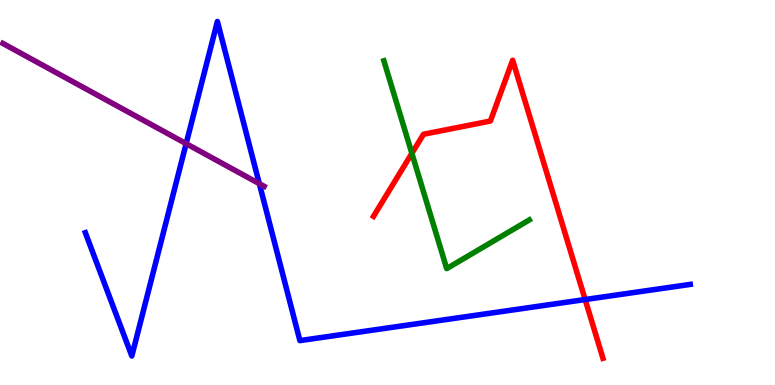[{'lines': ['blue', 'red'], 'intersections': [{'x': 7.55, 'y': 2.22}]}, {'lines': ['green', 'red'], 'intersections': [{'x': 5.31, 'y': 6.02}]}, {'lines': ['purple', 'red'], 'intersections': []}, {'lines': ['blue', 'green'], 'intersections': []}, {'lines': ['blue', 'purple'], 'intersections': [{'x': 2.4, 'y': 6.27}, {'x': 3.35, 'y': 5.23}]}, {'lines': ['green', 'purple'], 'intersections': []}]